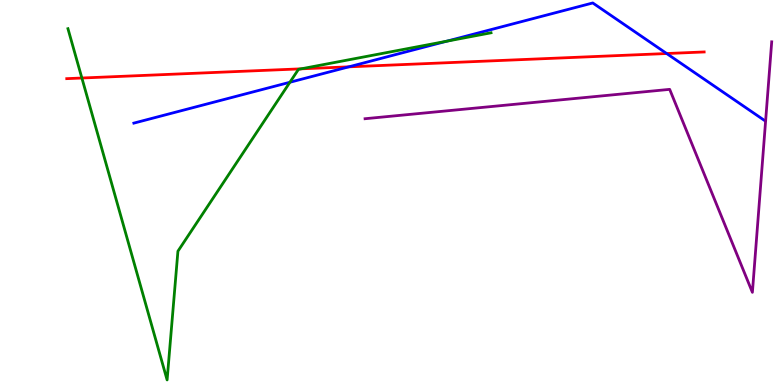[{'lines': ['blue', 'red'], 'intersections': [{'x': 4.5, 'y': 8.26}, {'x': 8.6, 'y': 8.61}]}, {'lines': ['green', 'red'], 'intersections': [{'x': 1.06, 'y': 7.97}, {'x': 3.89, 'y': 8.21}]}, {'lines': ['purple', 'red'], 'intersections': []}, {'lines': ['blue', 'green'], 'intersections': [{'x': 3.74, 'y': 7.86}, {'x': 5.76, 'y': 8.93}]}, {'lines': ['blue', 'purple'], 'intersections': []}, {'lines': ['green', 'purple'], 'intersections': []}]